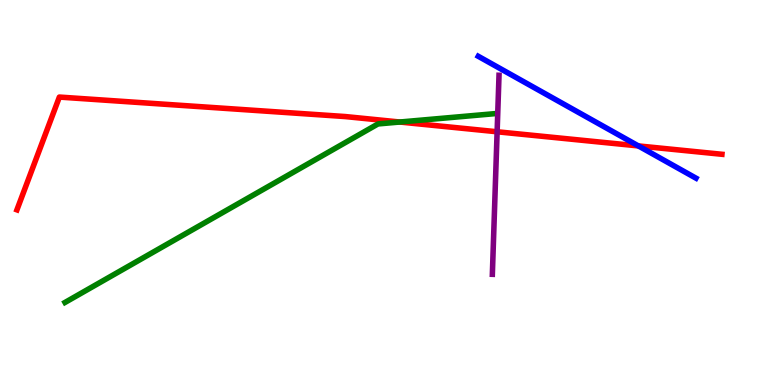[{'lines': ['blue', 'red'], 'intersections': [{'x': 8.24, 'y': 6.21}]}, {'lines': ['green', 'red'], 'intersections': [{'x': 5.16, 'y': 6.83}]}, {'lines': ['purple', 'red'], 'intersections': [{'x': 6.41, 'y': 6.58}]}, {'lines': ['blue', 'green'], 'intersections': []}, {'lines': ['blue', 'purple'], 'intersections': []}, {'lines': ['green', 'purple'], 'intersections': []}]